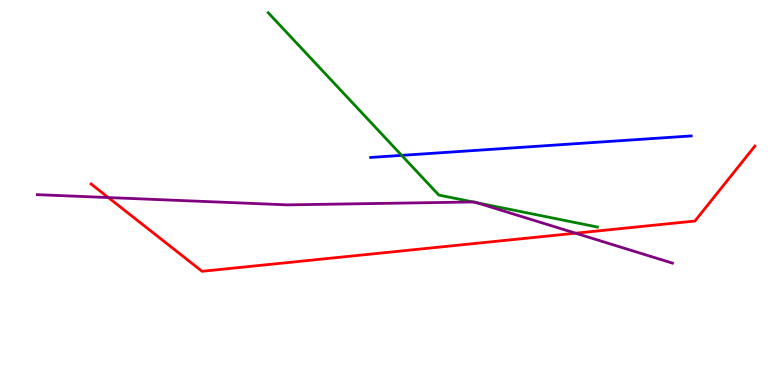[{'lines': ['blue', 'red'], 'intersections': []}, {'lines': ['green', 'red'], 'intersections': []}, {'lines': ['purple', 'red'], 'intersections': [{'x': 1.4, 'y': 4.87}, {'x': 7.43, 'y': 3.94}]}, {'lines': ['blue', 'green'], 'intersections': [{'x': 5.18, 'y': 5.96}]}, {'lines': ['blue', 'purple'], 'intersections': []}, {'lines': ['green', 'purple'], 'intersections': [{'x': 6.1, 'y': 4.75}, {'x': 6.15, 'y': 4.73}]}]